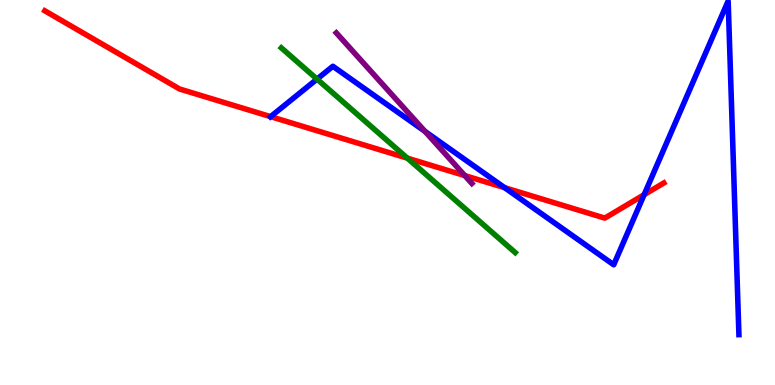[{'lines': ['blue', 'red'], 'intersections': [{'x': 3.49, 'y': 6.97}, {'x': 6.51, 'y': 5.12}, {'x': 8.31, 'y': 4.94}]}, {'lines': ['green', 'red'], 'intersections': [{'x': 5.26, 'y': 5.89}]}, {'lines': ['purple', 'red'], 'intersections': [{'x': 6.0, 'y': 5.44}]}, {'lines': ['blue', 'green'], 'intersections': [{'x': 4.09, 'y': 7.95}]}, {'lines': ['blue', 'purple'], 'intersections': [{'x': 5.48, 'y': 6.59}]}, {'lines': ['green', 'purple'], 'intersections': []}]